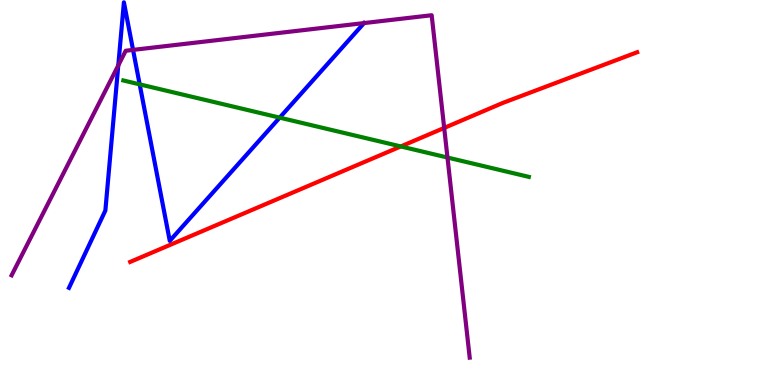[{'lines': ['blue', 'red'], 'intersections': []}, {'lines': ['green', 'red'], 'intersections': [{'x': 5.17, 'y': 6.2}]}, {'lines': ['purple', 'red'], 'intersections': [{'x': 5.73, 'y': 6.68}]}, {'lines': ['blue', 'green'], 'intersections': [{'x': 1.8, 'y': 7.81}, {'x': 3.61, 'y': 6.94}]}, {'lines': ['blue', 'purple'], 'intersections': [{'x': 1.53, 'y': 8.3}, {'x': 1.72, 'y': 8.7}, {'x': 4.7, 'y': 9.4}]}, {'lines': ['green', 'purple'], 'intersections': [{'x': 5.77, 'y': 5.91}]}]